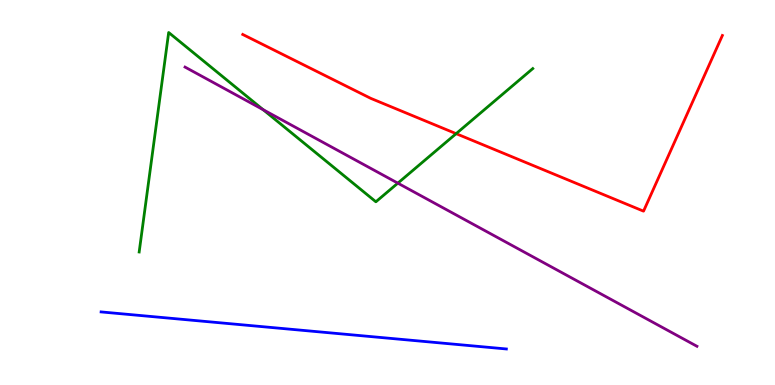[{'lines': ['blue', 'red'], 'intersections': []}, {'lines': ['green', 'red'], 'intersections': [{'x': 5.89, 'y': 6.53}]}, {'lines': ['purple', 'red'], 'intersections': []}, {'lines': ['blue', 'green'], 'intersections': []}, {'lines': ['blue', 'purple'], 'intersections': []}, {'lines': ['green', 'purple'], 'intersections': [{'x': 3.4, 'y': 7.15}, {'x': 5.13, 'y': 5.24}]}]